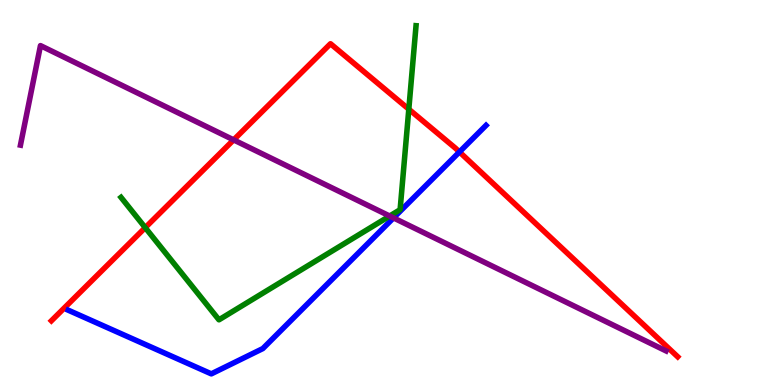[{'lines': ['blue', 'red'], 'intersections': [{'x': 5.93, 'y': 6.05}]}, {'lines': ['green', 'red'], 'intersections': [{'x': 1.87, 'y': 4.09}, {'x': 5.27, 'y': 7.16}]}, {'lines': ['purple', 'red'], 'intersections': [{'x': 3.01, 'y': 6.37}]}, {'lines': ['blue', 'green'], 'intersections': []}, {'lines': ['blue', 'purple'], 'intersections': [{'x': 5.08, 'y': 4.34}]}, {'lines': ['green', 'purple'], 'intersections': [{'x': 5.03, 'y': 4.39}]}]